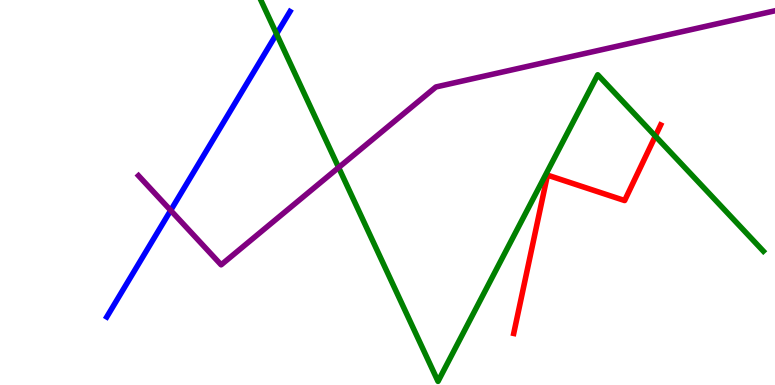[{'lines': ['blue', 'red'], 'intersections': []}, {'lines': ['green', 'red'], 'intersections': [{'x': 8.46, 'y': 6.46}]}, {'lines': ['purple', 'red'], 'intersections': []}, {'lines': ['blue', 'green'], 'intersections': [{'x': 3.57, 'y': 9.12}]}, {'lines': ['blue', 'purple'], 'intersections': [{'x': 2.2, 'y': 4.54}]}, {'lines': ['green', 'purple'], 'intersections': [{'x': 4.37, 'y': 5.65}]}]